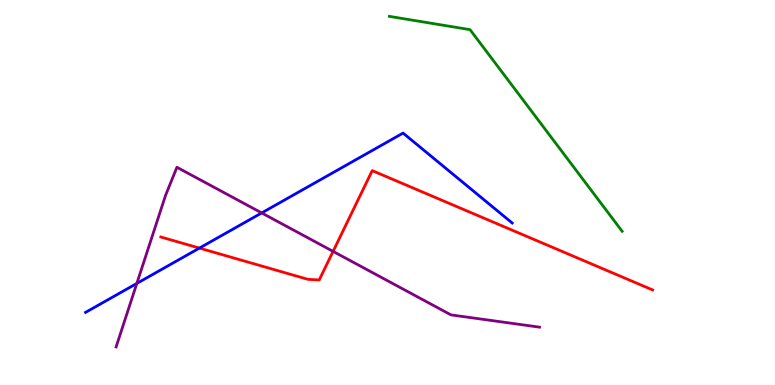[{'lines': ['blue', 'red'], 'intersections': [{'x': 2.57, 'y': 3.56}]}, {'lines': ['green', 'red'], 'intersections': []}, {'lines': ['purple', 'red'], 'intersections': [{'x': 4.3, 'y': 3.47}]}, {'lines': ['blue', 'green'], 'intersections': []}, {'lines': ['blue', 'purple'], 'intersections': [{'x': 1.77, 'y': 2.64}, {'x': 3.38, 'y': 4.47}]}, {'lines': ['green', 'purple'], 'intersections': []}]